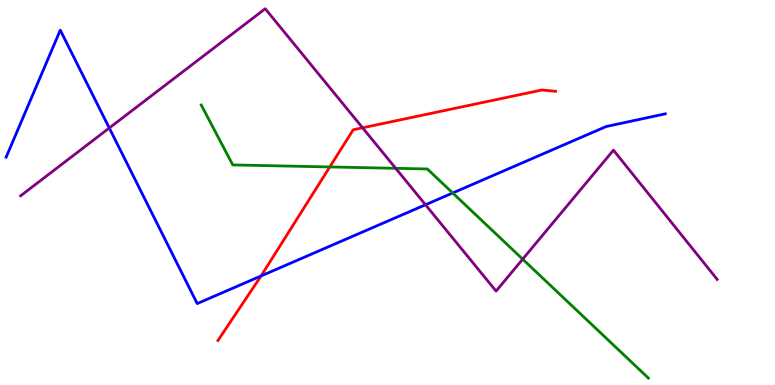[{'lines': ['blue', 'red'], 'intersections': [{'x': 3.37, 'y': 2.83}]}, {'lines': ['green', 'red'], 'intersections': [{'x': 4.26, 'y': 5.66}]}, {'lines': ['purple', 'red'], 'intersections': [{'x': 4.68, 'y': 6.68}]}, {'lines': ['blue', 'green'], 'intersections': [{'x': 5.84, 'y': 4.99}]}, {'lines': ['blue', 'purple'], 'intersections': [{'x': 1.41, 'y': 6.68}, {'x': 5.49, 'y': 4.68}]}, {'lines': ['green', 'purple'], 'intersections': [{'x': 5.11, 'y': 5.63}, {'x': 6.74, 'y': 3.27}]}]